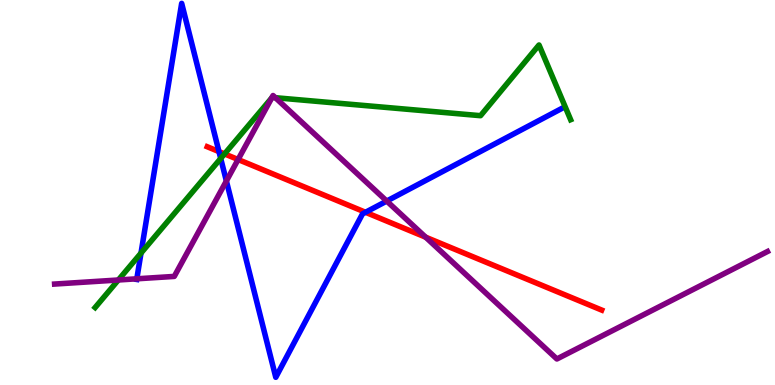[{'lines': ['blue', 'red'], 'intersections': [{'x': 2.83, 'y': 6.06}, {'x': 4.72, 'y': 4.49}]}, {'lines': ['green', 'red'], 'intersections': [{'x': 2.9, 'y': 6.0}]}, {'lines': ['purple', 'red'], 'intersections': [{'x': 3.07, 'y': 5.86}, {'x': 5.49, 'y': 3.84}]}, {'lines': ['blue', 'green'], 'intersections': [{'x': 1.82, 'y': 3.43}, {'x': 2.85, 'y': 5.88}]}, {'lines': ['blue', 'purple'], 'intersections': [{'x': 1.77, 'y': 2.76}, {'x': 2.92, 'y': 5.3}, {'x': 4.99, 'y': 4.78}]}, {'lines': ['green', 'purple'], 'intersections': [{'x': 1.53, 'y': 2.73}, {'x': 3.51, 'y': 7.46}, {'x': 3.55, 'y': 7.46}]}]